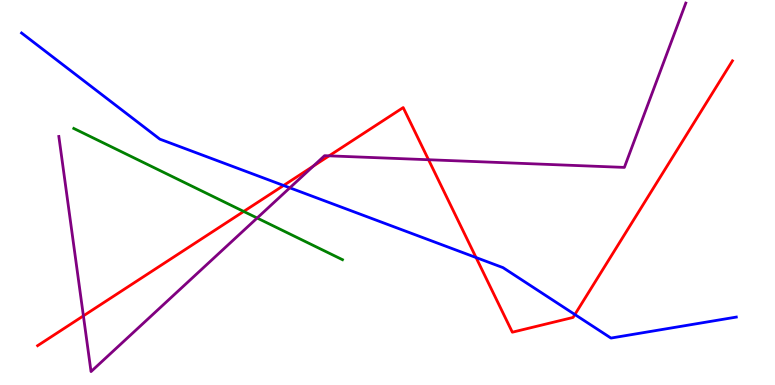[{'lines': ['blue', 'red'], 'intersections': [{'x': 3.66, 'y': 5.18}, {'x': 6.14, 'y': 3.31}, {'x': 7.42, 'y': 1.83}]}, {'lines': ['green', 'red'], 'intersections': [{'x': 3.14, 'y': 4.51}]}, {'lines': ['purple', 'red'], 'intersections': [{'x': 1.08, 'y': 1.8}, {'x': 4.04, 'y': 5.68}, {'x': 4.25, 'y': 5.95}, {'x': 5.53, 'y': 5.85}]}, {'lines': ['blue', 'green'], 'intersections': []}, {'lines': ['blue', 'purple'], 'intersections': [{'x': 3.74, 'y': 5.12}]}, {'lines': ['green', 'purple'], 'intersections': [{'x': 3.32, 'y': 4.34}]}]